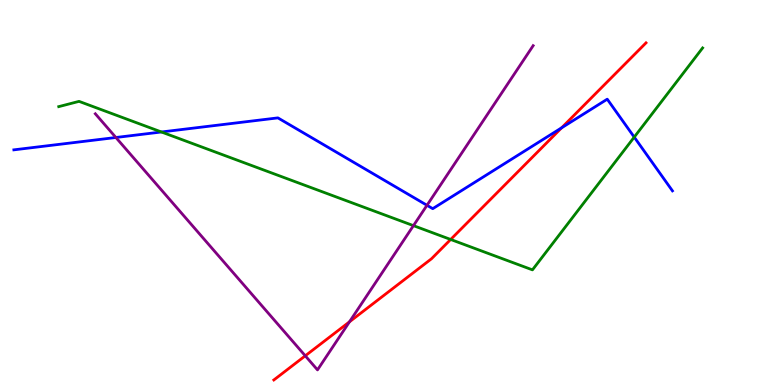[{'lines': ['blue', 'red'], 'intersections': [{'x': 7.25, 'y': 6.68}]}, {'lines': ['green', 'red'], 'intersections': [{'x': 5.82, 'y': 3.78}]}, {'lines': ['purple', 'red'], 'intersections': [{'x': 3.94, 'y': 0.758}, {'x': 4.51, 'y': 1.64}]}, {'lines': ['blue', 'green'], 'intersections': [{'x': 2.08, 'y': 6.57}, {'x': 8.18, 'y': 6.44}]}, {'lines': ['blue', 'purple'], 'intersections': [{'x': 1.5, 'y': 6.43}, {'x': 5.51, 'y': 4.67}]}, {'lines': ['green', 'purple'], 'intersections': [{'x': 5.33, 'y': 4.14}]}]